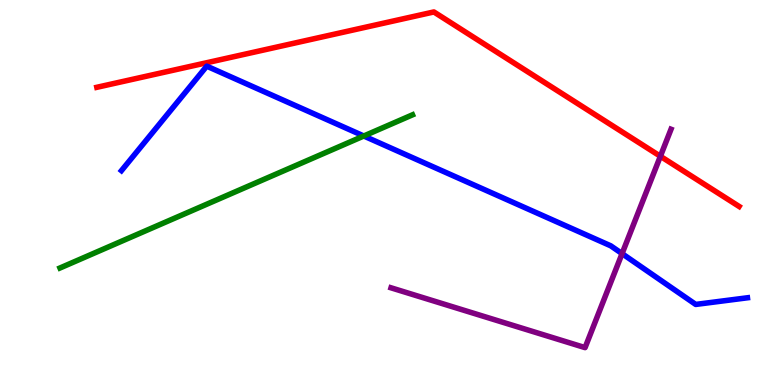[{'lines': ['blue', 'red'], 'intersections': []}, {'lines': ['green', 'red'], 'intersections': []}, {'lines': ['purple', 'red'], 'intersections': [{'x': 8.52, 'y': 5.94}]}, {'lines': ['blue', 'green'], 'intersections': [{'x': 4.69, 'y': 6.47}]}, {'lines': ['blue', 'purple'], 'intersections': [{'x': 8.03, 'y': 3.41}]}, {'lines': ['green', 'purple'], 'intersections': []}]